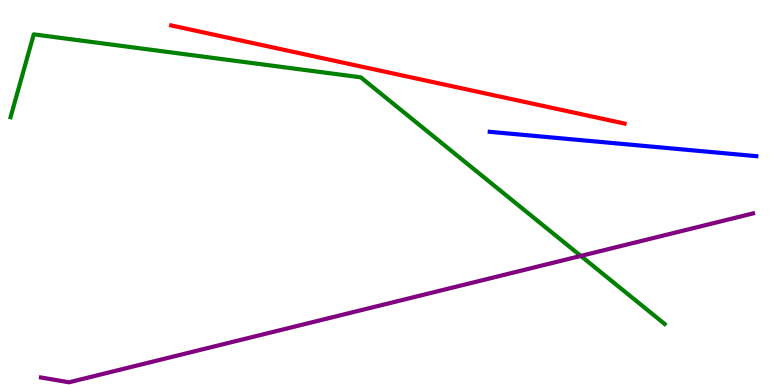[{'lines': ['blue', 'red'], 'intersections': []}, {'lines': ['green', 'red'], 'intersections': []}, {'lines': ['purple', 'red'], 'intersections': []}, {'lines': ['blue', 'green'], 'intersections': []}, {'lines': ['blue', 'purple'], 'intersections': []}, {'lines': ['green', 'purple'], 'intersections': [{'x': 7.49, 'y': 3.35}]}]